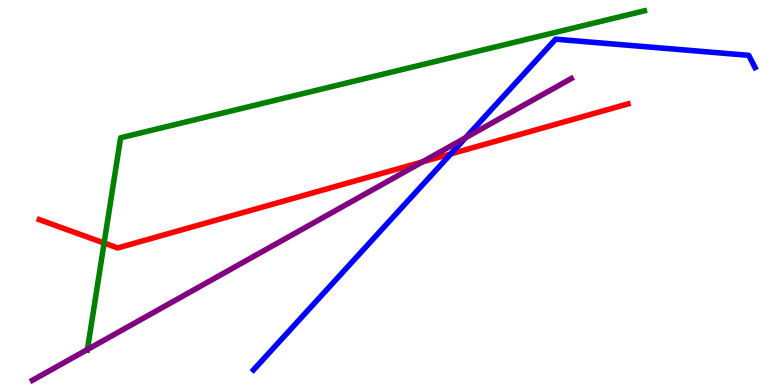[{'lines': ['blue', 'red'], 'intersections': [{'x': 5.82, 'y': 6.0}]}, {'lines': ['green', 'red'], 'intersections': [{'x': 1.34, 'y': 3.69}]}, {'lines': ['purple', 'red'], 'intersections': [{'x': 5.45, 'y': 5.79}]}, {'lines': ['blue', 'green'], 'intersections': []}, {'lines': ['blue', 'purple'], 'intersections': [{'x': 6.01, 'y': 6.42}]}, {'lines': ['green', 'purple'], 'intersections': [{'x': 1.13, 'y': 0.921}]}]